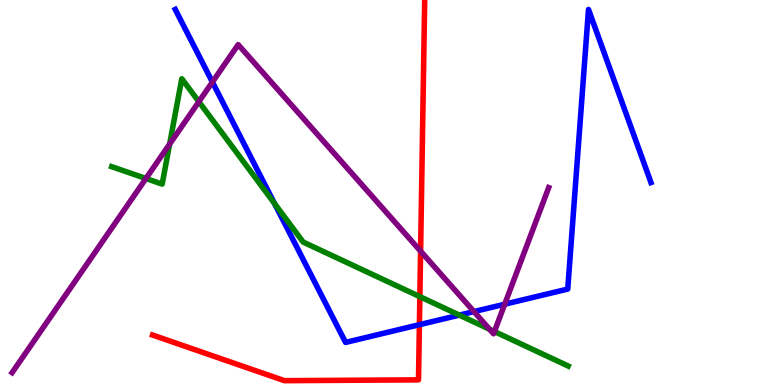[{'lines': ['blue', 'red'], 'intersections': [{'x': 5.41, 'y': 1.57}]}, {'lines': ['green', 'red'], 'intersections': [{'x': 5.42, 'y': 2.29}]}, {'lines': ['purple', 'red'], 'intersections': [{'x': 5.43, 'y': 3.48}]}, {'lines': ['blue', 'green'], 'intersections': [{'x': 3.54, 'y': 4.71}, {'x': 5.93, 'y': 1.82}]}, {'lines': ['blue', 'purple'], 'intersections': [{'x': 2.74, 'y': 7.87}, {'x': 6.12, 'y': 1.91}, {'x': 6.51, 'y': 2.1}]}, {'lines': ['green', 'purple'], 'intersections': [{'x': 1.88, 'y': 5.36}, {'x': 2.19, 'y': 6.26}, {'x': 2.57, 'y': 7.36}, {'x': 6.32, 'y': 1.45}, {'x': 6.38, 'y': 1.39}]}]